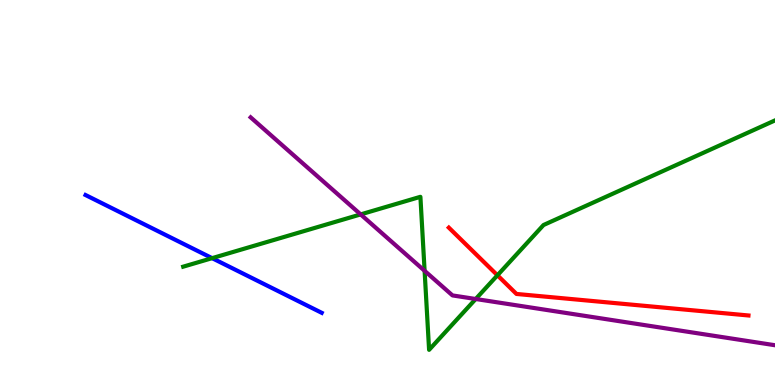[{'lines': ['blue', 'red'], 'intersections': []}, {'lines': ['green', 'red'], 'intersections': [{'x': 6.42, 'y': 2.85}]}, {'lines': ['purple', 'red'], 'intersections': []}, {'lines': ['blue', 'green'], 'intersections': [{'x': 2.74, 'y': 3.29}]}, {'lines': ['blue', 'purple'], 'intersections': []}, {'lines': ['green', 'purple'], 'intersections': [{'x': 4.65, 'y': 4.43}, {'x': 5.48, 'y': 2.97}, {'x': 6.14, 'y': 2.23}]}]